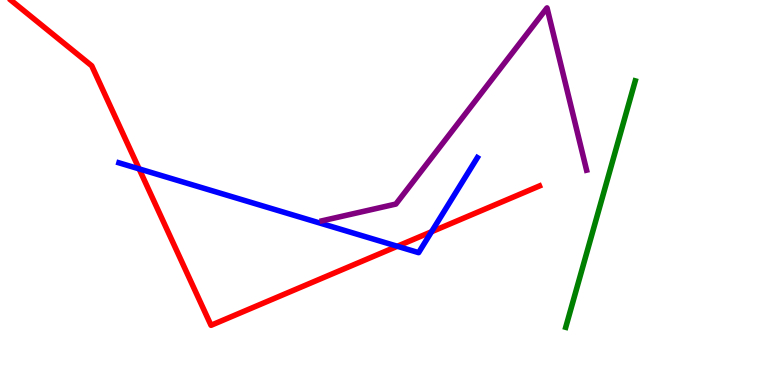[{'lines': ['blue', 'red'], 'intersections': [{'x': 1.8, 'y': 5.61}, {'x': 5.13, 'y': 3.6}, {'x': 5.57, 'y': 3.98}]}, {'lines': ['green', 'red'], 'intersections': []}, {'lines': ['purple', 'red'], 'intersections': []}, {'lines': ['blue', 'green'], 'intersections': []}, {'lines': ['blue', 'purple'], 'intersections': []}, {'lines': ['green', 'purple'], 'intersections': []}]